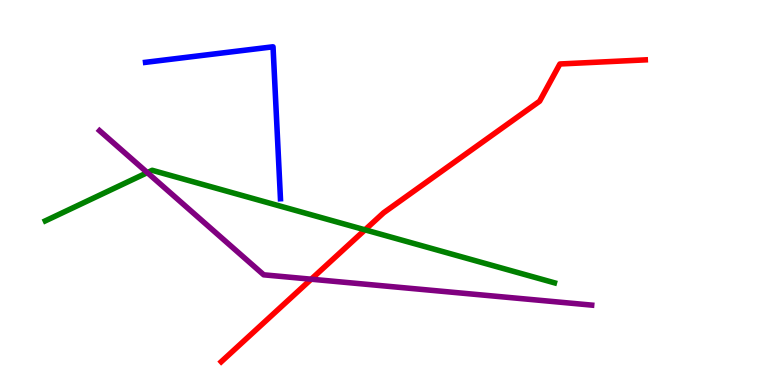[{'lines': ['blue', 'red'], 'intersections': []}, {'lines': ['green', 'red'], 'intersections': [{'x': 4.71, 'y': 4.03}]}, {'lines': ['purple', 'red'], 'intersections': [{'x': 4.02, 'y': 2.75}]}, {'lines': ['blue', 'green'], 'intersections': []}, {'lines': ['blue', 'purple'], 'intersections': []}, {'lines': ['green', 'purple'], 'intersections': [{'x': 1.9, 'y': 5.52}]}]